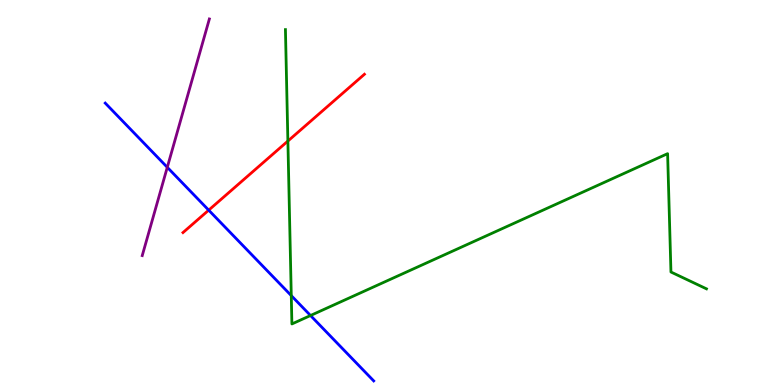[{'lines': ['blue', 'red'], 'intersections': [{'x': 2.69, 'y': 4.54}]}, {'lines': ['green', 'red'], 'intersections': [{'x': 3.71, 'y': 6.34}]}, {'lines': ['purple', 'red'], 'intersections': []}, {'lines': ['blue', 'green'], 'intersections': [{'x': 3.76, 'y': 2.32}, {'x': 4.01, 'y': 1.8}]}, {'lines': ['blue', 'purple'], 'intersections': [{'x': 2.16, 'y': 5.65}]}, {'lines': ['green', 'purple'], 'intersections': []}]